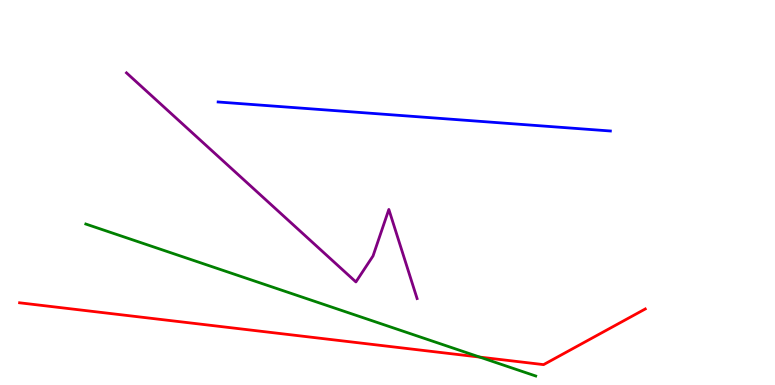[{'lines': ['blue', 'red'], 'intersections': []}, {'lines': ['green', 'red'], 'intersections': [{'x': 6.19, 'y': 0.725}]}, {'lines': ['purple', 'red'], 'intersections': []}, {'lines': ['blue', 'green'], 'intersections': []}, {'lines': ['blue', 'purple'], 'intersections': []}, {'lines': ['green', 'purple'], 'intersections': []}]